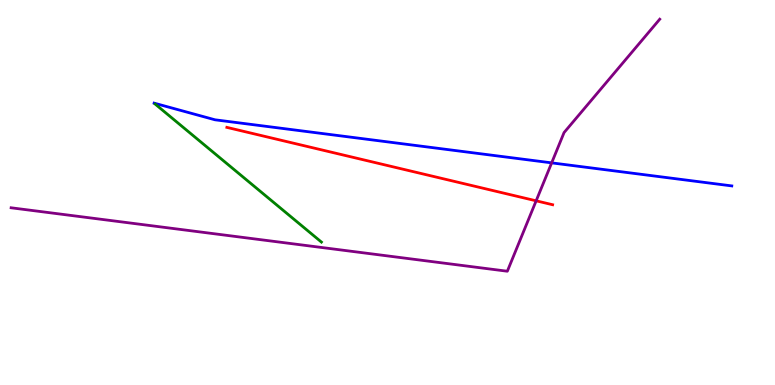[{'lines': ['blue', 'red'], 'intersections': []}, {'lines': ['green', 'red'], 'intersections': []}, {'lines': ['purple', 'red'], 'intersections': [{'x': 6.92, 'y': 4.78}]}, {'lines': ['blue', 'green'], 'intersections': []}, {'lines': ['blue', 'purple'], 'intersections': [{'x': 7.12, 'y': 5.77}]}, {'lines': ['green', 'purple'], 'intersections': []}]